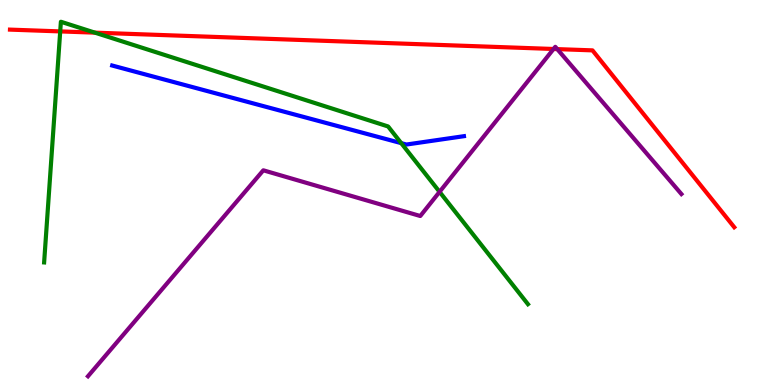[{'lines': ['blue', 'red'], 'intersections': []}, {'lines': ['green', 'red'], 'intersections': [{'x': 0.777, 'y': 9.18}, {'x': 1.22, 'y': 9.15}]}, {'lines': ['purple', 'red'], 'intersections': [{'x': 7.14, 'y': 8.73}, {'x': 7.19, 'y': 8.72}]}, {'lines': ['blue', 'green'], 'intersections': [{'x': 5.18, 'y': 6.28}]}, {'lines': ['blue', 'purple'], 'intersections': []}, {'lines': ['green', 'purple'], 'intersections': [{'x': 5.67, 'y': 5.02}]}]